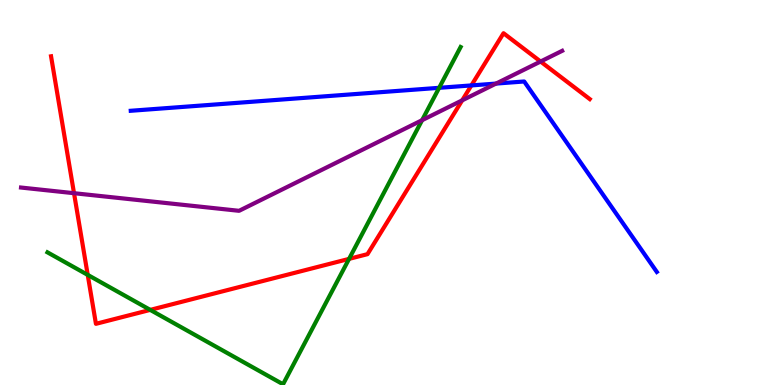[{'lines': ['blue', 'red'], 'intersections': [{'x': 6.08, 'y': 7.78}]}, {'lines': ['green', 'red'], 'intersections': [{'x': 1.13, 'y': 2.86}, {'x': 1.94, 'y': 1.95}, {'x': 4.5, 'y': 3.28}]}, {'lines': ['purple', 'red'], 'intersections': [{'x': 0.955, 'y': 4.98}, {'x': 5.96, 'y': 7.39}, {'x': 6.98, 'y': 8.4}]}, {'lines': ['blue', 'green'], 'intersections': [{'x': 5.67, 'y': 7.72}]}, {'lines': ['blue', 'purple'], 'intersections': [{'x': 6.4, 'y': 7.83}]}, {'lines': ['green', 'purple'], 'intersections': [{'x': 5.45, 'y': 6.88}]}]